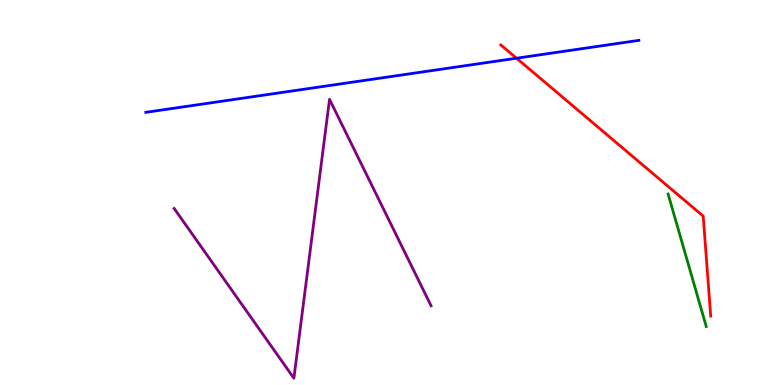[{'lines': ['blue', 'red'], 'intersections': [{'x': 6.66, 'y': 8.49}]}, {'lines': ['green', 'red'], 'intersections': []}, {'lines': ['purple', 'red'], 'intersections': []}, {'lines': ['blue', 'green'], 'intersections': []}, {'lines': ['blue', 'purple'], 'intersections': []}, {'lines': ['green', 'purple'], 'intersections': []}]